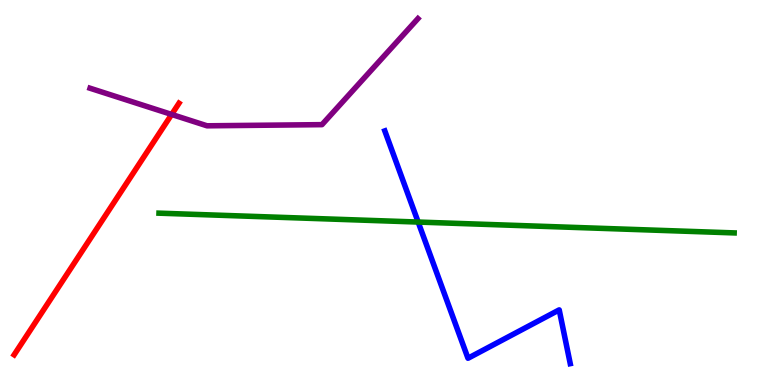[{'lines': ['blue', 'red'], 'intersections': []}, {'lines': ['green', 'red'], 'intersections': []}, {'lines': ['purple', 'red'], 'intersections': [{'x': 2.21, 'y': 7.03}]}, {'lines': ['blue', 'green'], 'intersections': [{'x': 5.4, 'y': 4.23}]}, {'lines': ['blue', 'purple'], 'intersections': []}, {'lines': ['green', 'purple'], 'intersections': []}]